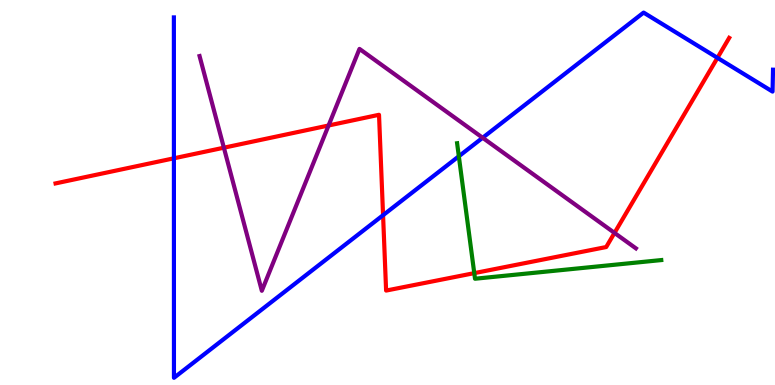[{'lines': ['blue', 'red'], 'intersections': [{'x': 2.24, 'y': 5.89}, {'x': 4.94, 'y': 4.41}, {'x': 9.26, 'y': 8.5}]}, {'lines': ['green', 'red'], 'intersections': [{'x': 6.12, 'y': 2.91}]}, {'lines': ['purple', 'red'], 'intersections': [{'x': 2.89, 'y': 6.16}, {'x': 4.24, 'y': 6.74}, {'x': 7.93, 'y': 3.95}]}, {'lines': ['blue', 'green'], 'intersections': [{'x': 5.92, 'y': 5.94}]}, {'lines': ['blue', 'purple'], 'intersections': [{'x': 6.23, 'y': 6.42}]}, {'lines': ['green', 'purple'], 'intersections': []}]